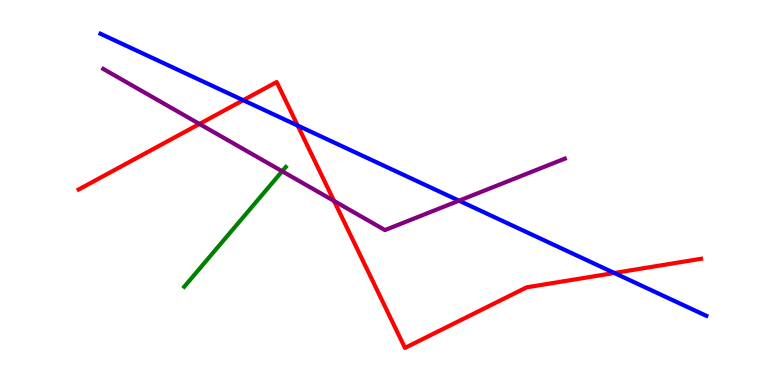[{'lines': ['blue', 'red'], 'intersections': [{'x': 3.14, 'y': 7.4}, {'x': 3.84, 'y': 6.74}, {'x': 7.93, 'y': 2.91}]}, {'lines': ['green', 'red'], 'intersections': []}, {'lines': ['purple', 'red'], 'intersections': [{'x': 2.57, 'y': 6.78}, {'x': 4.31, 'y': 4.78}]}, {'lines': ['blue', 'green'], 'intersections': []}, {'lines': ['blue', 'purple'], 'intersections': [{'x': 5.92, 'y': 4.79}]}, {'lines': ['green', 'purple'], 'intersections': [{'x': 3.64, 'y': 5.55}]}]